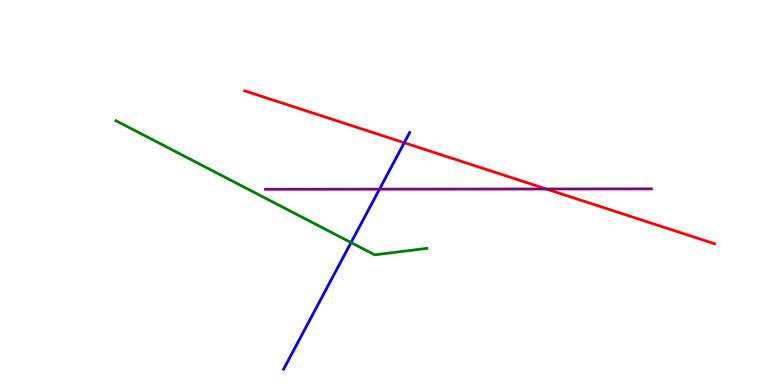[{'lines': ['blue', 'red'], 'intersections': [{'x': 5.22, 'y': 6.29}]}, {'lines': ['green', 'red'], 'intersections': []}, {'lines': ['purple', 'red'], 'intersections': [{'x': 7.05, 'y': 5.09}]}, {'lines': ['blue', 'green'], 'intersections': [{'x': 4.53, 'y': 3.7}]}, {'lines': ['blue', 'purple'], 'intersections': [{'x': 4.9, 'y': 5.09}]}, {'lines': ['green', 'purple'], 'intersections': []}]